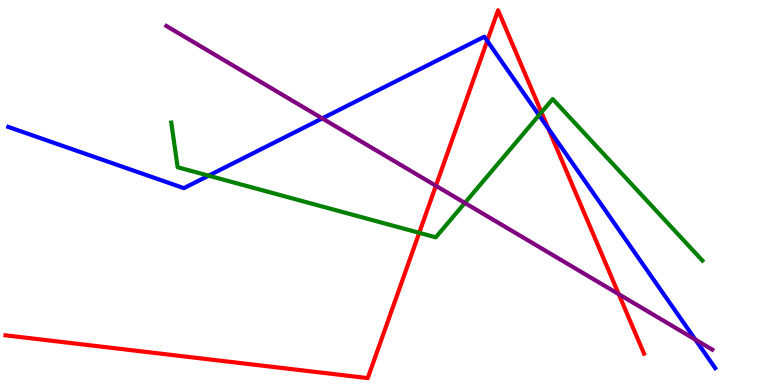[{'lines': ['blue', 'red'], 'intersections': [{'x': 6.29, 'y': 8.94}, {'x': 7.08, 'y': 6.66}]}, {'lines': ['green', 'red'], 'intersections': [{'x': 5.41, 'y': 3.95}, {'x': 6.99, 'y': 7.08}]}, {'lines': ['purple', 'red'], 'intersections': [{'x': 5.62, 'y': 5.17}, {'x': 7.98, 'y': 2.36}]}, {'lines': ['blue', 'green'], 'intersections': [{'x': 2.69, 'y': 5.44}, {'x': 6.96, 'y': 7.01}]}, {'lines': ['blue', 'purple'], 'intersections': [{'x': 4.16, 'y': 6.92}, {'x': 8.97, 'y': 1.18}]}, {'lines': ['green', 'purple'], 'intersections': [{'x': 6.0, 'y': 4.73}]}]